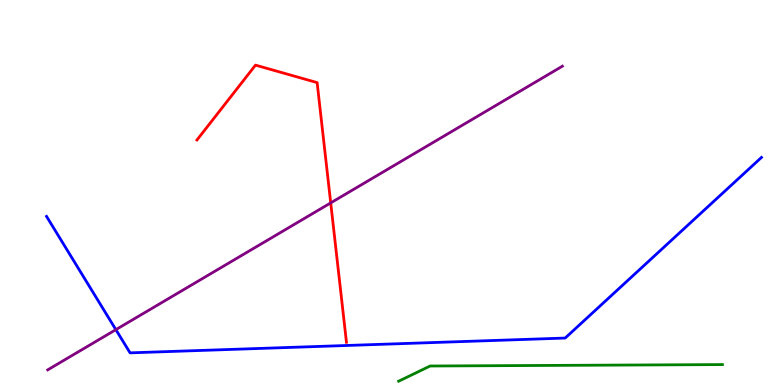[{'lines': ['blue', 'red'], 'intersections': []}, {'lines': ['green', 'red'], 'intersections': []}, {'lines': ['purple', 'red'], 'intersections': [{'x': 4.27, 'y': 4.73}]}, {'lines': ['blue', 'green'], 'intersections': []}, {'lines': ['blue', 'purple'], 'intersections': [{'x': 1.5, 'y': 1.44}]}, {'lines': ['green', 'purple'], 'intersections': []}]